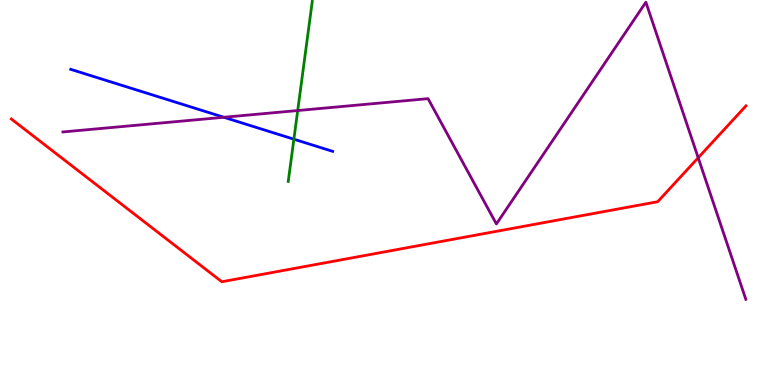[{'lines': ['blue', 'red'], 'intersections': []}, {'lines': ['green', 'red'], 'intersections': []}, {'lines': ['purple', 'red'], 'intersections': [{'x': 9.01, 'y': 5.9}]}, {'lines': ['blue', 'green'], 'intersections': [{'x': 3.79, 'y': 6.38}]}, {'lines': ['blue', 'purple'], 'intersections': [{'x': 2.89, 'y': 6.95}]}, {'lines': ['green', 'purple'], 'intersections': [{'x': 3.84, 'y': 7.13}]}]